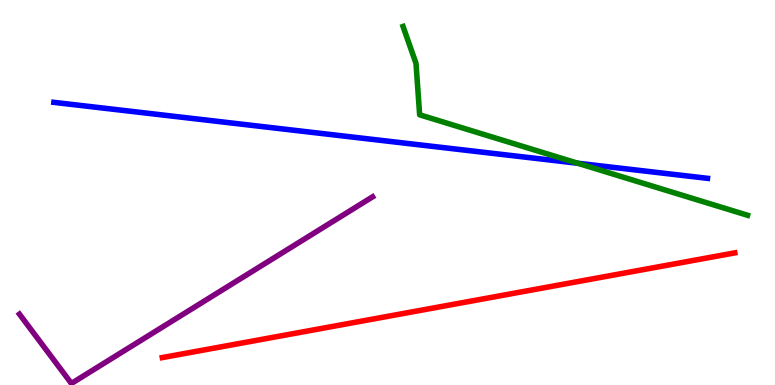[{'lines': ['blue', 'red'], 'intersections': []}, {'lines': ['green', 'red'], 'intersections': []}, {'lines': ['purple', 'red'], 'intersections': []}, {'lines': ['blue', 'green'], 'intersections': [{'x': 7.46, 'y': 5.76}]}, {'lines': ['blue', 'purple'], 'intersections': []}, {'lines': ['green', 'purple'], 'intersections': []}]